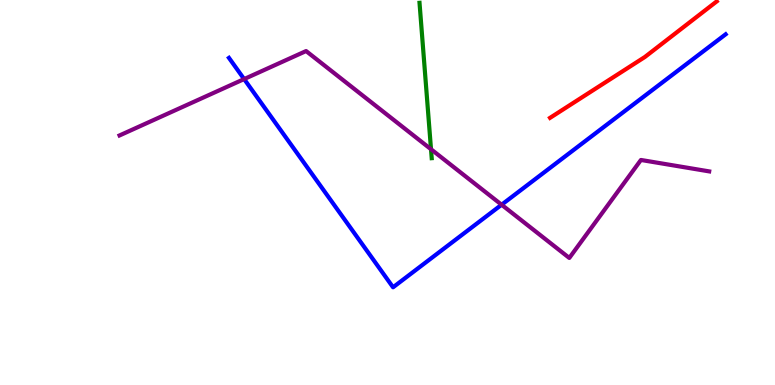[{'lines': ['blue', 'red'], 'intersections': []}, {'lines': ['green', 'red'], 'intersections': []}, {'lines': ['purple', 'red'], 'intersections': []}, {'lines': ['blue', 'green'], 'intersections': []}, {'lines': ['blue', 'purple'], 'intersections': [{'x': 3.15, 'y': 7.95}, {'x': 6.47, 'y': 4.68}]}, {'lines': ['green', 'purple'], 'intersections': [{'x': 5.56, 'y': 6.12}]}]